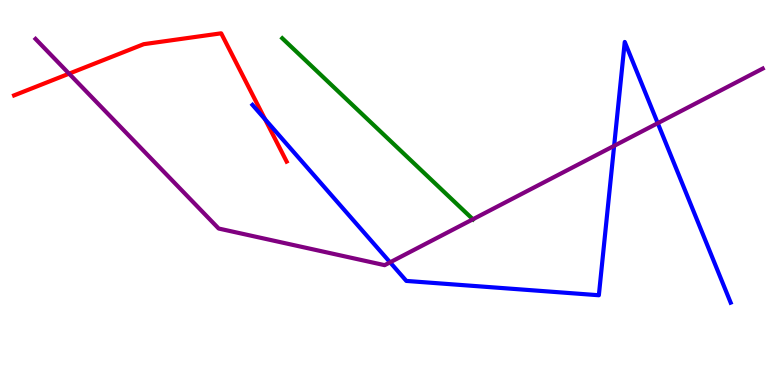[{'lines': ['blue', 'red'], 'intersections': [{'x': 3.42, 'y': 6.9}]}, {'lines': ['green', 'red'], 'intersections': []}, {'lines': ['purple', 'red'], 'intersections': [{'x': 0.891, 'y': 8.09}]}, {'lines': ['blue', 'green'], 'intersections': []}, {'lines': ['blue', 'purple'], 'intersections': [{'x': 5.03, 'y': 3.19}, {'x': 7.92, 'y': 6.21}, {'x': 8.49, 'y': 6.8}]}, {'lines': ['green', 'purple'], 'intersections': [{'x': 6.1, 'y': 4.3}]}]